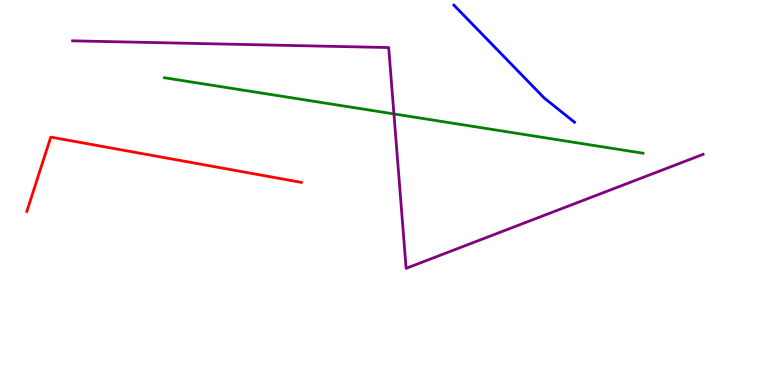[{'lines': ['blue', 'red'], 'intersections': []}, {'lines': ['green', 'red'], 'intersections': []}, {'lines': ['purple', 'red'], 'intersections': []}, {'lines': ['blue', 'green'], 'intersections': []}, {'lines': ['blue', 'purple'], 'intersections': []}, {'lines': ['green', 'purple'], 'intersections': [{'x': 5.08, 'y': 7.04}]}]